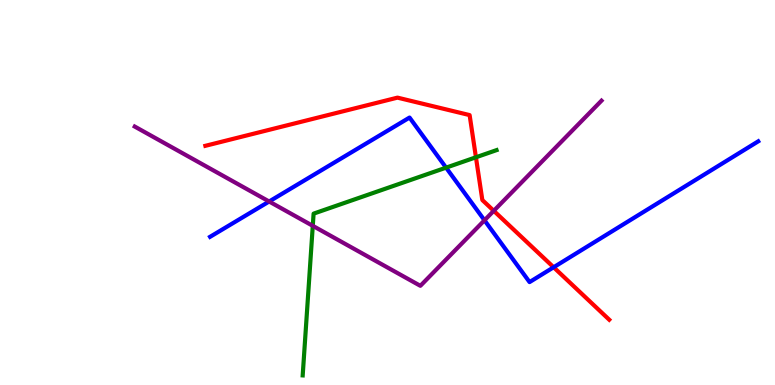[{'lines': ['blue', 'red'], 'intersections': [{'x': 7.14, 'y': 3.06}]}, {'lines': ['green', 'red'], 'intersections': [{'x': 6.14, 'y': 5.91}]}, {'lines': ['purple', 'red'], 'intersections': [{'x': 6.37, 'y': 4.52}]}, {'lines': ['blue', 'green'], 'intersections': [{'x': 5.76, 'y': 5.65}]}, {'lines': ['blue', 'purple'], 'intersections': [{'x': 3.47, 'y': 4.77}, {'x': 6.25, 'y': 4.28}]}, {'lines': ['green', 'purple'], 'intersections': [{'x': 4.04, 'y': 4.13}]}]